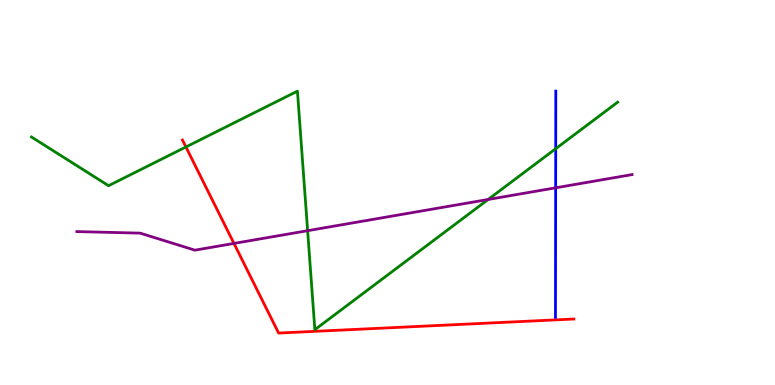[{'lines': ['blue', 'red'], 'intersections': []}, {'lines': ['green', 'red'], 'intersections': [{'x': 2.4, 'y': 6.18}]}, {'lines': ['purple', 'red'], 'intersections': [{'x': 3.02, 'y': 3.68}]}, {'lines': ['blue', 'green'], 'intersections': [{'x': 7.17, 'y': 6.14}]}, {'lines': ['blue', 'purple'], 'intersections': [{'x': 7.17, 'y': 5.12}]}, {'lines': ['green', 'purple'], 'intersections': [{'x': 3.97, 'y': 4.01}, {'x': 6.3, 'y': 4.82}]}]